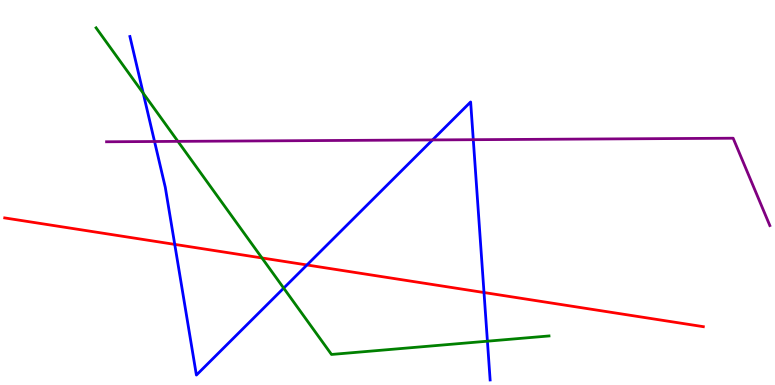[{'lines': ['blue', 'red'], 'intersections': [{'x': 2.25, 'y': 3.65}, {'x': 3.96, 'y': 3.12}, {'x': 6.25, 'y': 2.4}]}, {'lines': ['green', 'red'], 'intersections': [{'x': 3.38, 'y': 3.3}]}, {'lines': ['purple', 'red'], 'intersections': []}, {'lines': ['blue', 'green'], 'intersections': [{'x': 1.85, 'y': 7.58}, {'x': 3.66, 'y': 2.52}, {'x': 6.29, 'y': 1.14}]}, {'lines': ['blue', 'purple'], 'intersections': [{'x': 1.99, 'y': 6.32}, {'x': 5.58, 'y': 6.37}, {'x': 6.11, 'y': 6.37}]}, {'lines': ['green', 'purple'], 'intersections': [{'x': 2.3, 'y': 6.33}]}]